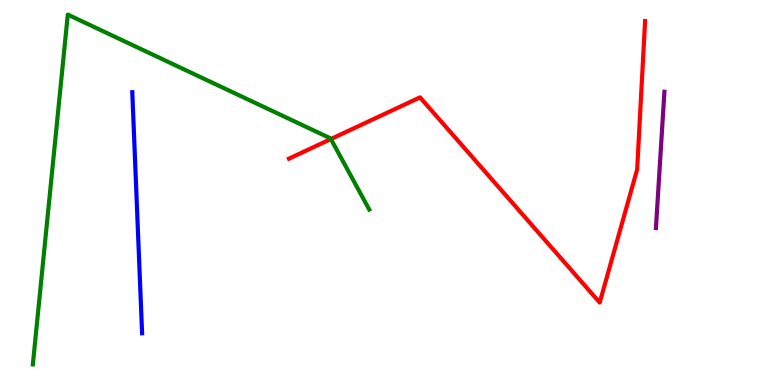[{'lines': ['blue', 'red'], 'intersections': []}, {'lines': ['green', 'red'], 'intersections': [{'x': 4.27, 'y': 6.39}]}, {'lines': ['purple', 'red'], 'intersections': []}, {'lines': ['blue', 'green'], 'intersections': []}, {'lines': ['blue', 'purple'], 'intersections': []}, {'lines': ['green', 'purple'], 'intersections': []}]